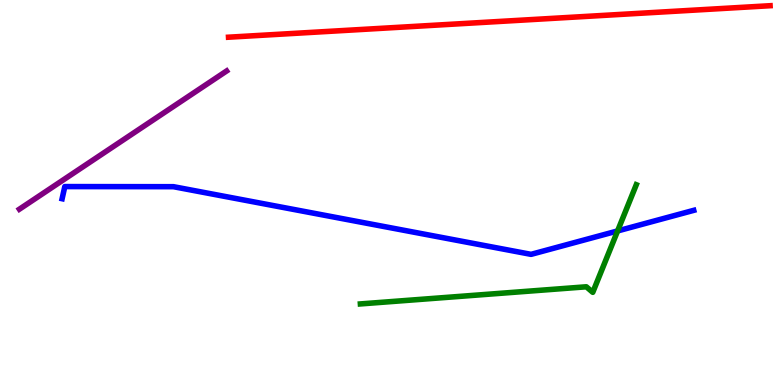[{'lines': ['blue', 'red'], 'intersections': []}, {'lines': ['green', 'red'], 'intersections': []}, {'lines': ['purple', 'red'], 'intersections': []}, {'lines': ['blue', 'green'], 'intersections': [{'x': 7.97, 'y': 4.0}]}, {'lines': ['blue', 'purple'], 'intersections': []}, {'lines': ['green', 'purple'], 'intersections': []}]